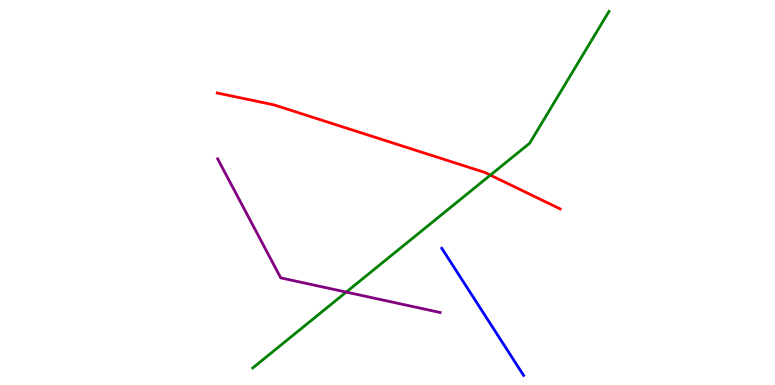[{'lines': ['blue', 'red'], 'intersections': []}, {'lines': ['green', 'red'], 'intersections': [{'x': 6.33, 'y': 5.45}]}, {'lines': ['purple', 'red'], 'intersections': []}, {'lines': ['blue', 'green'], 'intersections': []}, {'lines': ['blue', 'purple'], 'intersections': []}, {'lines': ['green', 'purple'], 'intersections': [{'x': 4.47, 'y': 2.41}]}]